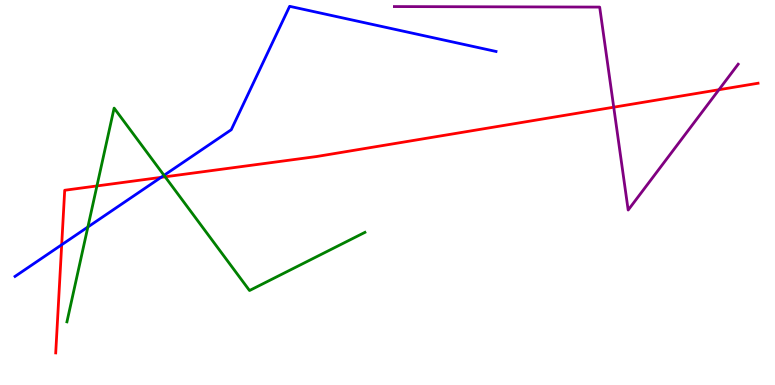[{'lines': ['blue', 'red'], 'intersections': [{'x': 0.796, 'y': 3.64}, {'x': 2.08, 'y': 5.39}]}, {'lines': ['green', 'red'], 'intersections': [{'x': 1.25, 'y': 5.17}, {'x': 2.13, 'y': 5.41}]}, {'lines': ['purple', 'red'], 'intersections': [{'x': 7.92, 'y': 7.22}, {'x': 9.28, 'y': 7.67}]}, {'lines': ['blue', 'green'], 'intersections': [{'x': 1.13, 'y': 4.1}, {'x': 2.12, 'y': 5.45}]}, {'lines': ['blue', 'purple'], 'intersections': []}, {'lines': ['green', 'purple'], 'intersections': []}]